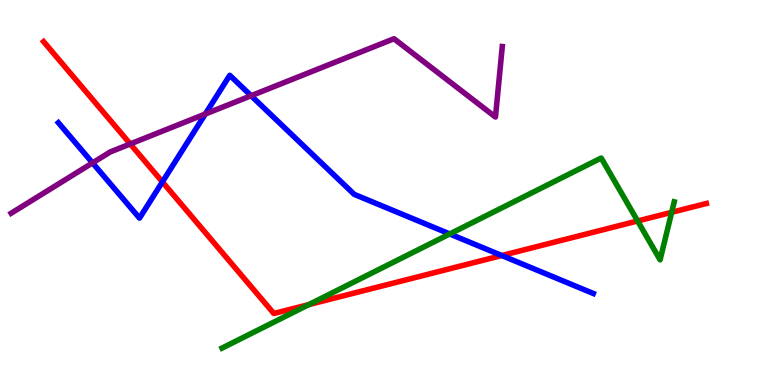[{'lines': ['blue', 'red'], 'intersections': [{'x': 2.1, 'y': 5.28}, {'x': 6.47, 'y': 3.36}]}, {'lines': ['green', 'red'], 'intersections': [{'x': 3.98, 'y': 2.09}, {'x': 8.23, 'y': 4.26}, {'x': 8.67, 'y': 4.49}]}, {'lines': ['purple', 'red'], 'intersections': [{'x': 1.68, 'y': 6.26}]}, {'lines': ['blue', 'green'], 'intersections': [{'x': 5.8, 'y': 3.92}]}, {'lines': ['blue', 'purple'], 'intersections': [{'x': 1.19, 'y': 5.77}, {'x': 2.65, 'y': 7.04}, {'x': 3.24, 'y': 7.51}]}, {'lines': ['green', 'purple'], 'intersections': []}]